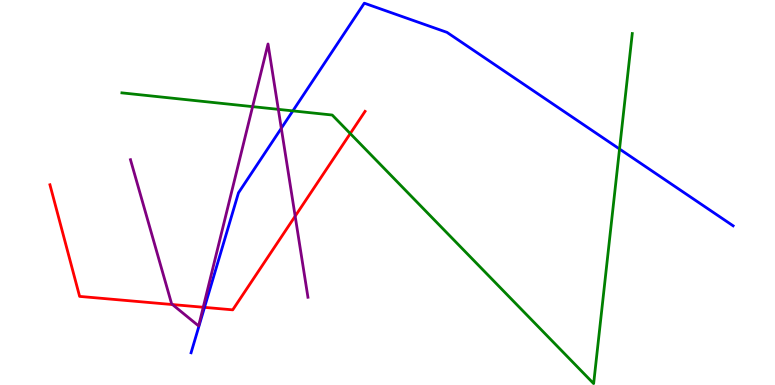[{'lines': ['blue', 'red'], 'intersections': [{'x': 2.64, 'y': 2.02}]}, {'lines': ['green', 'red'], 'intersections': [{'x': 4.52, 'y': 6.53}]}, {'lines': ['purple', 'red'], 'intersections': [{'x': 2.23, 'y': 2.09}, {'x': 2.62, 'y': 2.02}, {'x': 3.81, 'y': 4.38}]}, {'lines': ['blue', 'green'], 'intersections': [{'x': 3.78, 'y': 7.12}, {'x': 7.99, 'y': 6.13}]}, {'lines': ['blue', 'purple'], 'intersections': [{'x': 3.63, 'y': 6.67}]}, {'lines': ['green', 'purple'], 'intersections': [{'x': 3.26, 'y': 7.23}, {'x': 3.59, 'y': 7.16}]}]